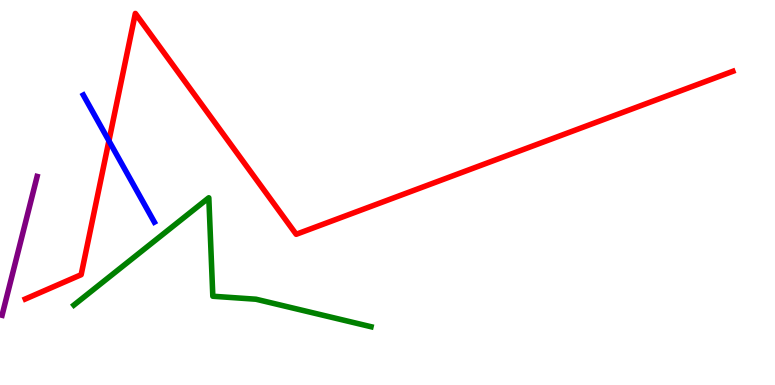[{'lines': ['blue', 'red'], 'intersections': [{'x': 1.41, 'y': 6.34}]}, {'lines': ['green', 'red'], 'intersections': []}, {'lines': ['purple', 'red'], 'intersections': []}, {'lines': ['blue', 'green'], 'intersections': []}, {'lines': ['blue', 'purple'], 'intersections': []}, {'lines': ['green', 'purple'], 'intersections': []}]